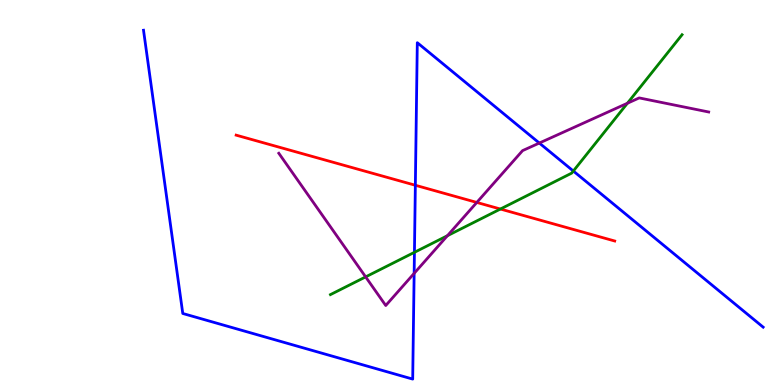[{'lines': ['blue', 'red'], 'intersections': [{'x': 5.36, 'y': 5.19}]}, {'lines': ['green', 'red'], 'intersections': [{'x': 6.46, 'y': 4.57}]}, {'lines': ['purple', 'red'], 'intersections': [{'x': 6.15, 'y': 4.74}]}, {'lines': ['blue', 'green'], 'intersections': [{'x': 5.35, 'y': 3.45}, {'x': 7.4, 'y': 5.56}]}, {'lines': ['blue', 'purple'], 'intersections': [{'x': 5.34, 'y': 2.9}, {'x': 6.96, 'y': 6.28}]}, {'lines': ['green', 'purple'], 'intersections': [{'x': 4.72, 'y': 2.81}, {'x': 5.77, 'y': 3.88}, {'x': 8.1, 'y': 7.32}]}]